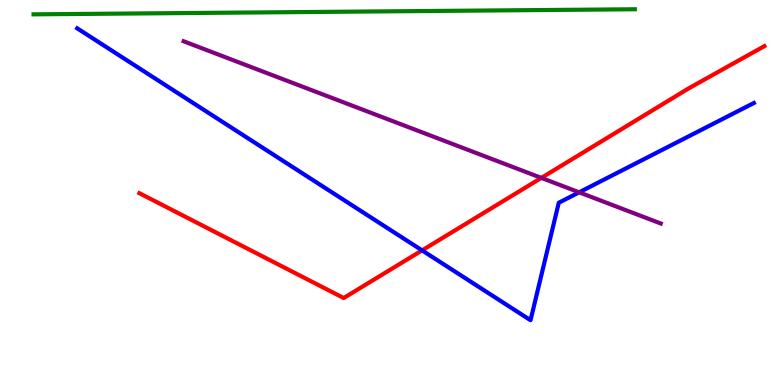[{'lines': ['blue', 'red'], 'intersections': [{'x': 5.45, 'y': 3.5}]}, {'lines': ['green', 'red'], 'intersections': []}, {'lines': ['purple', 'red'], 'intersections': [{'x': 6.99, 'y': 5.38}]}, {'lines': ['blue', 'green'], 'intersections': []}, {'lines': ['blue', 'purple'], 'intersections': [{'x': 7.47, 'y': 5.0}]}, {'lines': ['green', 'purple'], 'intersections': []}]